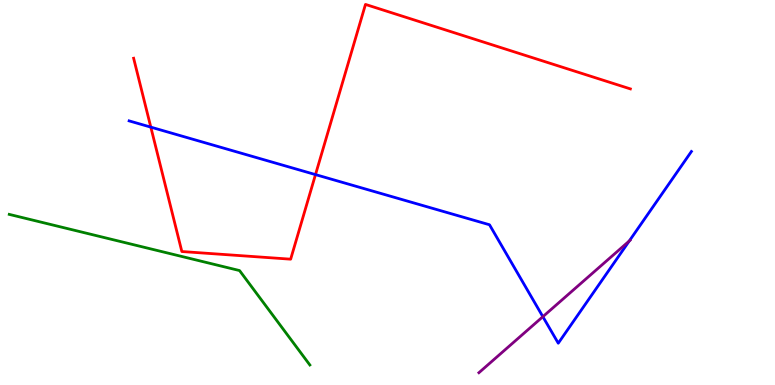[{'lines': ['blue', 'red'], 'intersections': [{'x': 1.95, 'y': 6.7}, {'x': 4.07, 'y': 5.46}]}, {'lines': ['green', 'red'], 'intersections': []}, {'lines': ['purple', 'red'], 'intersections': []}, {'lines': ['blue', 'green'], 'intersections': []}, {'lines': ['blue', 'purple'], 'intersections': [{'x': 7.0, 'y': 1.77}, {'x': 8.12, 'y': 3.74}]}, {'lines': ['green', 'purple'], 'intersections': []}]